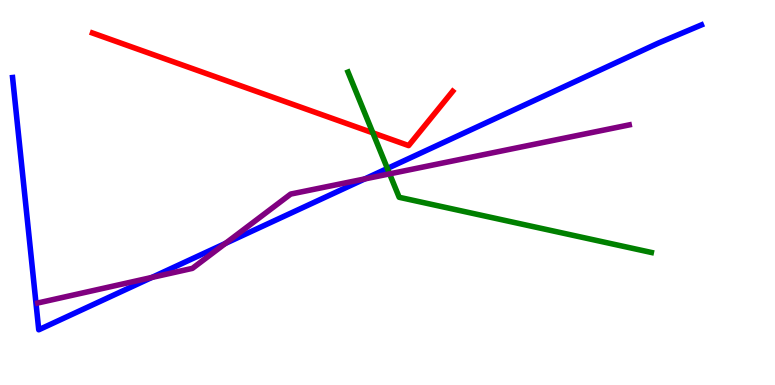[{'lines': ['blue', 'red'], 'intersections': []}, {'lines': ['green', 'red'], 'intersections': [{'x': 4.81, 'y': 6.55}]}, {'lines': ['purple', 'red'], 'intersections': []}, {'lines': ['blue', 'green'], 'intersections': [{'x': 5.0, 'y': 5.62}]}, {'lines': ['blue', 'purple'], 'intersections': [{'x': 1.96, 'y': 2.79}, {'x': 2.91, 'y': 3.68}, {'x': 4.71, 'y': 5.35}]}, {'lines': ['green', 'purple'], 'intersections': [{'x': 5.03, 'y': 5.48}]}]